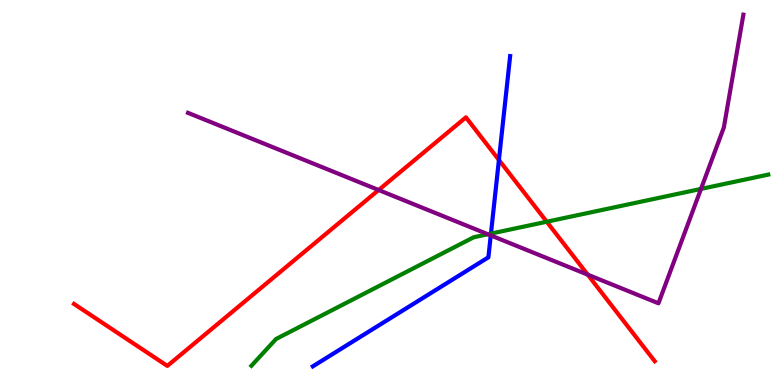[{'lines': ['blue', 'red'], 'intersections': [{'x': 6.44, 'y': 5.85}]}, {'lines': ['green', 'red'], 'intersections': [{'x': 7.05, 'y': 4.24}]}, {'lines': ['purple', 'red'], 'intersections': [{'x': 4.89, 'y': 5.06}, {'x': 7.58, 'y': 2.87}]}, {'lines': ['blue', 'green'], 'intersections': [{'x': 6.33, 'y': 3.93}]}, {'lines': ['blue', 'purple'], 'intersections': [{'x': 6.33, 'y': 3.89}]}, {'lines': ['green', 'purple'], 'intersections': [{'x': 6.3, 'y': 3.92}, {'x': 9.05, 'y': 5.09}]}]